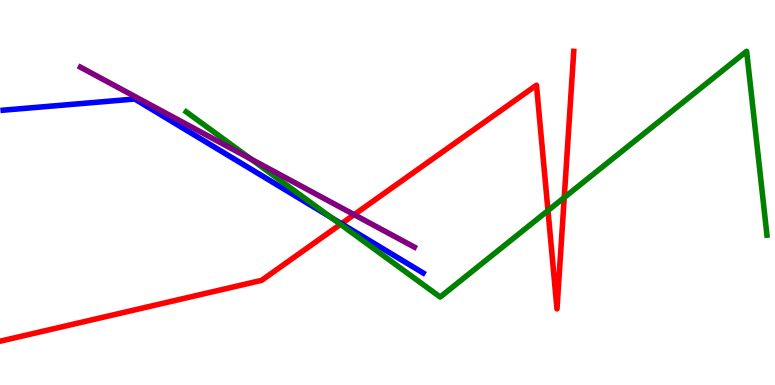[{'lines': ['blue', 'red'], 'intersections': [{'x': 4.41, 'y': 4.19}]}, {'lines': ['green', 'red'], 'intersections': [{'x': 4.39, 'y': 4.17}, {'x': 7.07, 'y': 4.53}, {'x': 7.28, 'y': 4.87}]}, {'lines': ['purple', 'red'], 'intersections': [{'x': 4.57, 'y': 4.42}]}, {'lines': ['blue', 'green'], 'intersections': [{'x': 4.27, 'y': 4.35}]}, {'lines': ['blue', 'purple'], 'intersections': []}, {'lines': ['green', 'purple'], 'intersections': [{'x': 3.24, 'y': 5.87}]}]